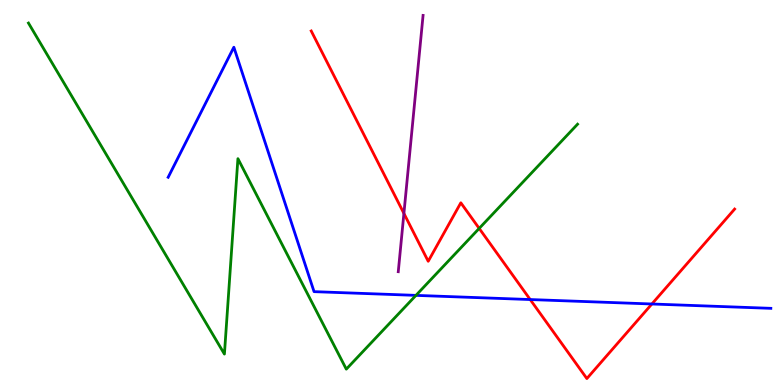[{'lines': ['blue', 'red'], 'intersections': [{'x': 6.84, 'y': 2.22}, {'x': 8.41, 'y': 2.1}]}, {'lines': ['green', 'red'], 'intersections': [{'x': 6.18, 'y': 4.07}]}, {'lines': ['purple', 'red'], 'intersections': [{'x': 5.21, 'y': 4.46}]}, {'lines': ['blue', 'green'], 'intersections': [{'x': 5.37, 'y': 2.33}]}, {'lines': ['blue', 'purple'], 'intersections': []}, {'lines': ['green', 'purple'], 'intersections': []}]